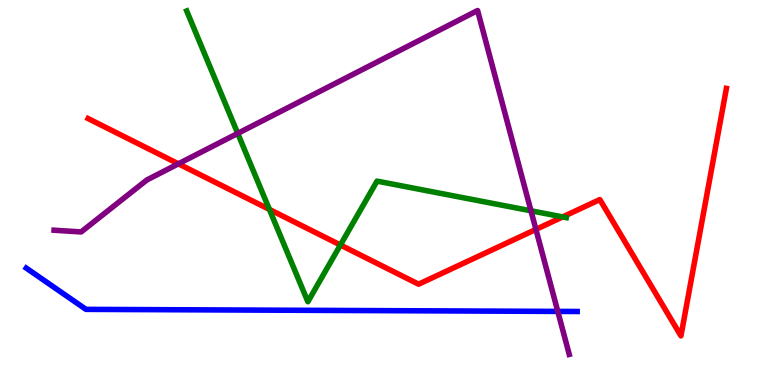[{'lines': ['blue', 'red'], 'intersections': []}, {'lines': ['green', 'red'], 'intersections': [{'x': 3.48, 'y': 4.56}, {'x': 4.39, 'y': 3.64}, {'x': 7.26, 'y': 4.37}]}, {'lines': ['purple', 'red'], 'intersections': [{'x': 2.3, 'y': 5.75}, {'x': 6.92, 'y': 4.04}]}, {'lines': ['blue', 'green'], 'intersections': []}, {'lines': ['blue', 'purple'], 'intersections': [{'x': 7.2, 'y': 1.91}]}, {'lines': ['green', 'purple'], 'intersections': [{'x': 3.07, 'y': 6.53}, {'x': 6.85, 'y': 4.52}]}]